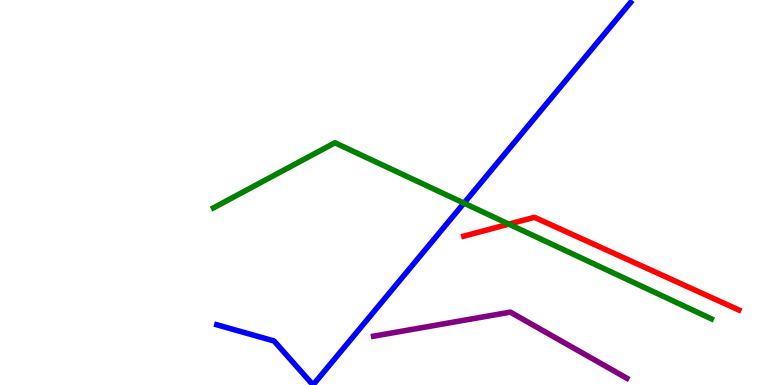[{'lines': ['blue', 'red'], 'intersections': []}, {'lines': ['green', 'red'], 'intersections': [{'x': 6.57, 'y': 4.18}]}, {'lines': ['purple', 'red'], 'intersections': []}, {'lines': ['blue', 'green'], 'intersections': [{'x': 5.99, 'y': 4.72}]}, {'lines': ['blue', 'purple'], 'intersections': []}, {'lines': ['green', 'purple'], 'intersections': []}]